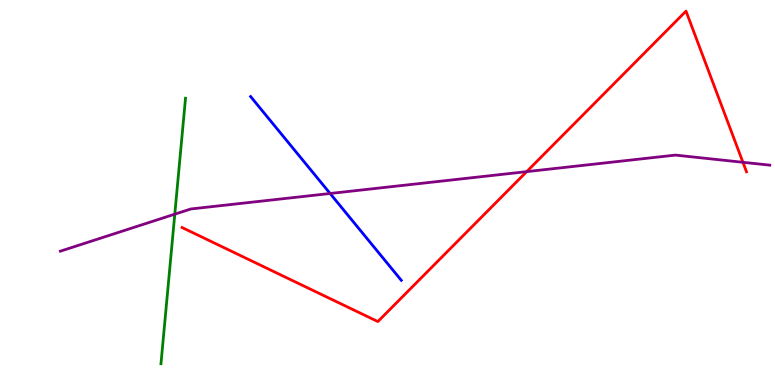[{'lines': ['blue', 'red'], 'intersections': []}, {'lines': ['green', 'red'], 'intersections': []}, {'lines': ['purple', 'red'], 'intersections': [{'x': 6.8, 'y': 5.54}, {'x': 9.59, 'y': 5.78}]}, {'lines': ['blue', 'green'], 'intersections': []}, {'lines': ['blue', 'purple'], 'intersections': [{'x': 4.26, 'y': 4.97}]}, {'lines': ['green', 'purple'], 'intersections': [{'x': 2.26, 'y': 4.44}]}]